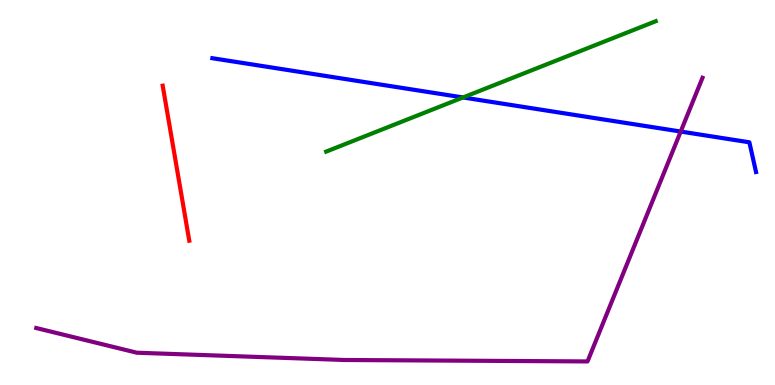[{'lines': ['blue', 'red'], 'intersections': []}, {'lines': ['green', 'red'], 'intersections': []}, {'lines': ['purple', 'red'], 'intersections': []}, {'lines': ['blue', 'green'], 'intersections': [{'x': 5.97, 'y': 7.47}]}, {'lines': ['blue', 'purple'], 'intersections': [{'x': 8.78, 'y': 6.58}]}, {'lines': ['green', 'purple'], 'intersections': []}]